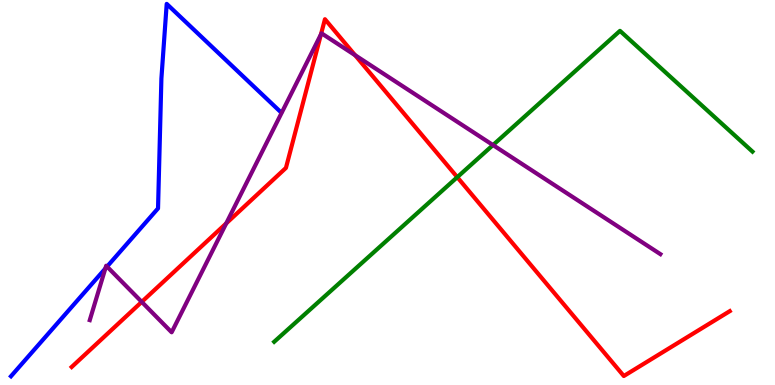[{'lines': ['blue', 'red'], 'intersections': []}, {'lines': ['green', 'red'], 'intersections': [{'x': 5.9, 'y': 5.4}]}, {'lines': ['purple', 'red'], 'intersections': [{'x': 1.83, 'y': 2.16}, {'x': 2.92, 'y': 4.2}, {'x': 4.14, 'y': 9.11}, {'x': 4.58, 'y': 8.57}]}, {'lines': ['blue', 'green'], 'intersections': []}, {'lines': ['blue', 'purple'], 'intersections': [{'x': 1.36, 'y': 3.02}, {'x': 1.38, 'y': 3.08}]}, {'lines': ['green', 'purple'], 'intersections': [{'x': 6.36, 'y': 6.23}]}]